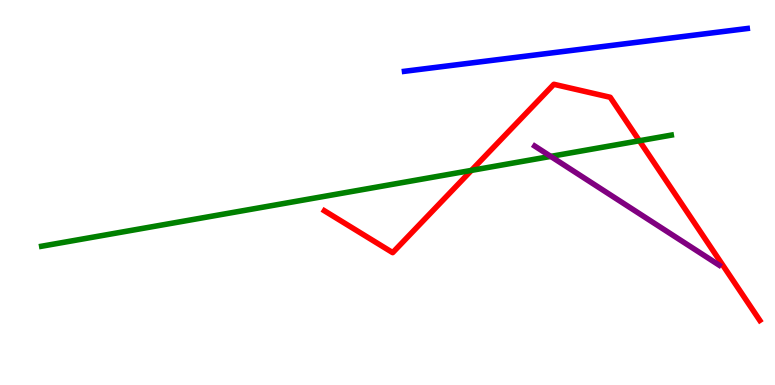[{'lines': ['blue', 'red'], 'intersections': []}, {'lines': ['green', 'red'], 'intersections': [{'x': 6.08, 'y': 5.57}, {'x': 8.25, 'y': 6.34}]}, {'lines': ['purple', 'red'], 'intersections': []}, {'lines': ['blue', 'green'], 'intersections': []}, {'lines': ['blue', 'purple'], 'intersections': []}, {'lines': ['green', 'purple'], 'intersections': [{'x': 7.11, 'y': 5.94}]}]